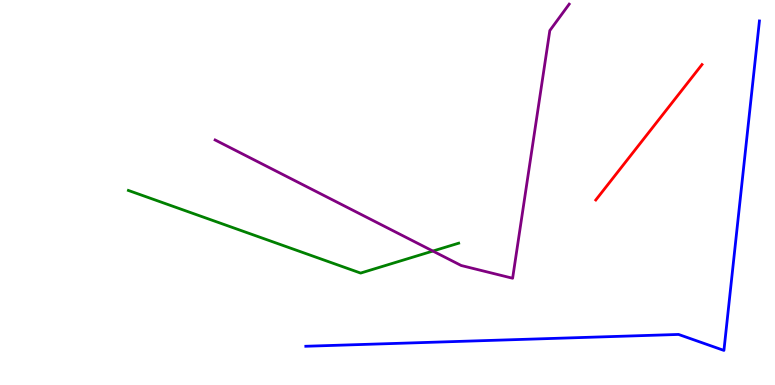[{'lines': ['blue', 'red'], 'intersections': []}, {'lines': ['green', 'red'], 'intersections': []}, {'lines': ['purple', 'red'], 'intersections': []}, {'lines': ['blue', 'green'], 'intersections': []}, {'lines': ['blue', 'purple'], 'intersections': []}, {'lines': ['green', 'purple'], 'intersections': [{'x': 5.59, 'y': 3.48}]}]